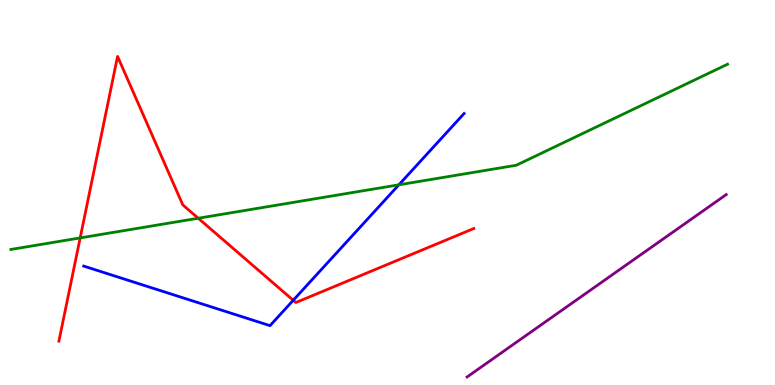[{'lines': ['blue', 'red'], 'intersections': [{'x': 3.78, 'y': 2.2}]}, {'lines': ['green', 'red'], 'intersections': [{'x': 1.03, 'y': 3.82}, {'x': 2.56, 'y': 4.33}]}, {'lines': ['purple', 'red'], 'intersections': []}, {'lines': ['blue', 'green'], 'intersections': [{'x': 5.15, 'y': 5.2}]}, {'lines': ['blue', 'purple'], 'intersections': []}, {'lines': ['green', 'purple'], 'intersections': []}]